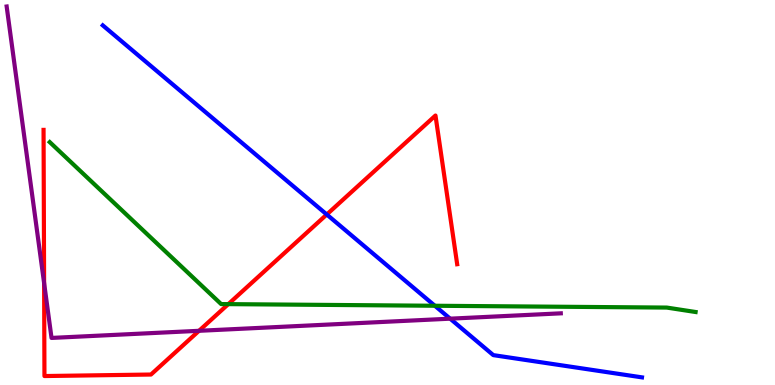[{'lines': ['blue', 'red'], 'intersections': [{'x': 4.22, 'y': 4.43}]}, {'lines': ['green', 'red'], 'intersections': [{'x': 2.95, 'y': 2.1}]}, {'lines': ['purple', 'red'], 'intersections': [{'x': 0.569, 'y': 2.65}, {'x': 2.57, 'y': 1.41}]}, {'lines': ['blue', 'green'], 'intersections': [{'x': 5.61, 'y': 2.06}]}, {'lines': ['blue', 'purple'], 'intersections': [{'x': 5.81, 'y': 1.72}]}, {'lines': ['green', 'purple'], 'intersections': []}]